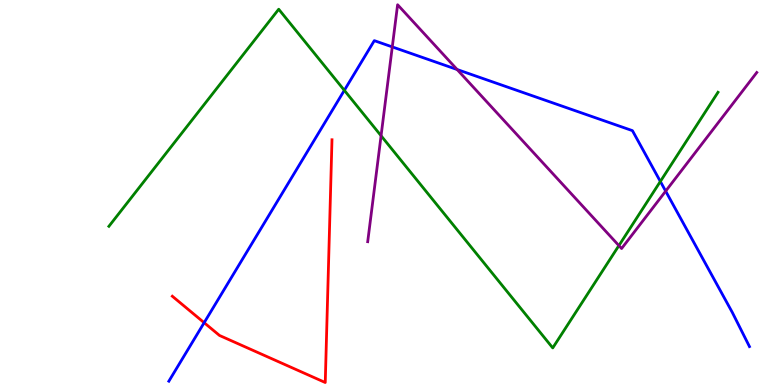[{'lines': ['blue', 'red'], 'intersections': [{'x': 2.63, 'y': 1.62}]}, {'lines': ['green', 'red'], 'intersections': []}, {'lines': ['purple', 'red'], 'intersections': []}, {'lines': ['blue', 'green'], 'intersections': [{'x': 4.44, 'y': 7.65}, {'x': 8.52, 'y': 5.29}]}, {'lines': ['blue', 'purple'], 'intersections': [{'x': 5.06, 'y': 8.78}, {'x': 5.9, 'y': 8.19}, {'x': 8.59, 'y': 5.04}]}, {'lines': ['green', 'purple'], 'intersections': [{'x': 4.92, 'y': 6.47}, {'x': 7.99, 'y': 3.62}]}]